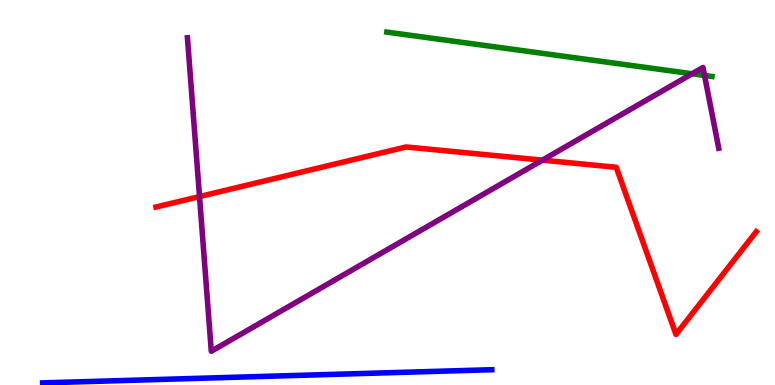[{'lines': ['blue', 'red'], 'intersections': []}, {'lines': ['green', 'red'], 'intersections': []}, {'lines': ['purple', 'red'], 'intersections': [{'x': 2.57, 'y': 4.89}, {'x': 7.0, 'y': 5.84}]}, {'lines': ['blue', 'green'], 'intersections': []}, {'lines': ['blue', 'purple'], 'intersections': []}, {'lines': ['green', 'purple'], 'intersections': [{'x': 8.93, 'y': 8.08}, {'x': 9.09, 'y': 8.04}]}]